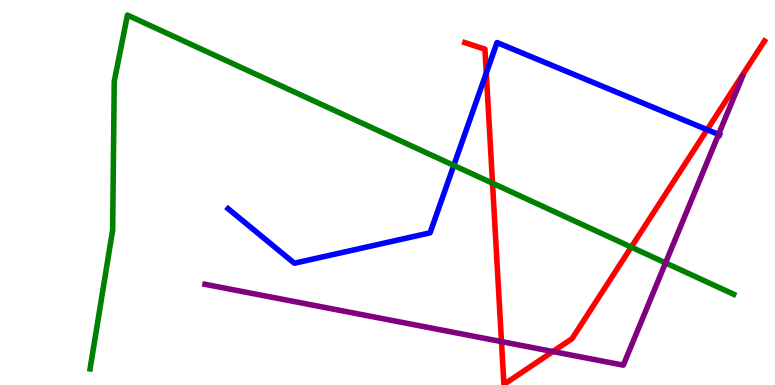[{'lines': ['blue', 'red'], 'intersections': [{'x': 6.27, 'y': 8.1}, {'x': 9.12, 'y': 6.63}]}, {'lines': ['green', 'red'], 'intersections': [{'x': 6.36, 'y': 5.24}, {'x': 8.15, 'y': 3.58}]}, {'lines': ['purple', 'red'], 'intersections': [{'x': 6.47, 'y': 1.13}, {'x': 7.13, 'y': 0.869}]}, {'lines': ['blue', 'green'], 'intersections': [{'x': 5.86, 'y': 5.7}]}, {'lines': ['blue', 'purple'], 'intersections': [{'x': 9.27, 'y': 6.51}]}, {'lines': ['green', 'purple'], 'intersections': [{'x': 8.59, 'y': 3.17}]}]